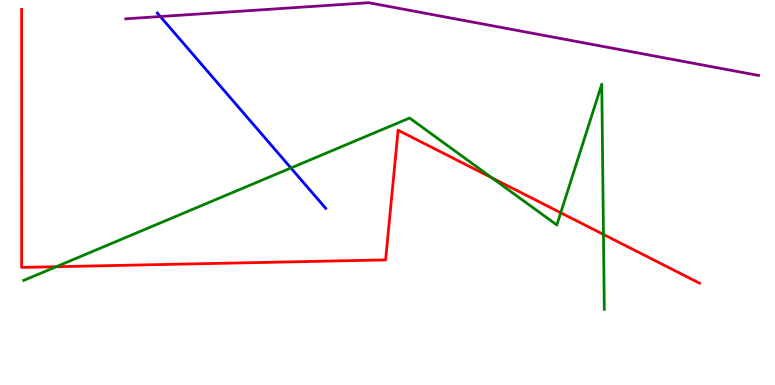[{'lines': ['blue', 'red'], 'intersections': []}, {'lines': ['green', 'red'], 'intersections': [{'x': 0.726, 'y': 3.07}, {'x': 6.35, 'y': 5.38}, {'x': 7.24, 'y': 4.47}, {'x': 7.79, 'y': 3.91}]}, {'lines': ['purple', 'red'], 'intersections': []}, {'lines': ['blue', 'green'], 'intersections': [{'x': 3.75, 'y': 5.64}]}, {'lines': ['blue', 'purple'], 'intersections': [{'x': 2.07, 'y': 9.57}]}, {'lines': ['green', 'purple'], 'intersections': []}]